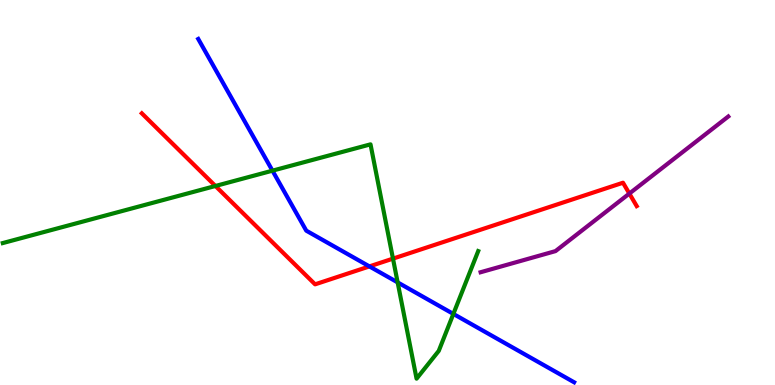[{'lines': ['blue', 'red'], 'intersections': [{'x': 4.77, 'y': 3.08}]}, {'lines': ['green', 'red'], 'intersections': [{'x': 2.78, 'y': 5.17}, {'x': 5.07, 'y': 3.28}]}, {'lines': ['purple', 'red'], 'intersections': [{'x': 8.12, 'y': 4.97}]}, {'lines': ['blue', 'green'], 'intersections': [{'x': 3.52, 'y': 5.57}, {'x': 5.13, 'y': 2.67}, {'x': 5.85, 'y': 1.85}]}, {'lines': ['blue', 'purple'], 'intersections': []}, {'lines': ['green', 'purple'], 'intersections': []}]